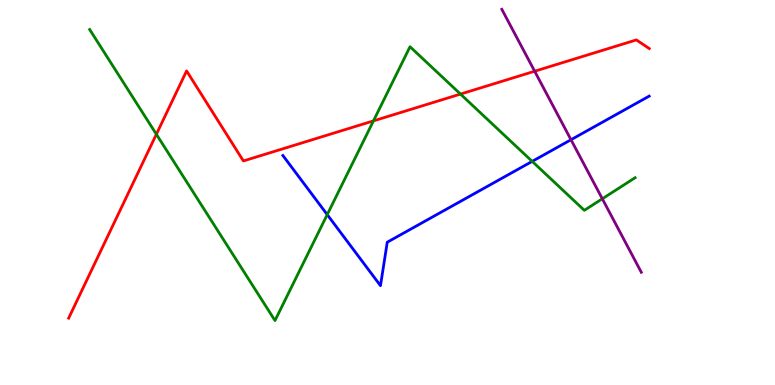[{'lines': ['blue', 'red'], 'intersections': []}, {'lines': ['green', 'red'], 'intersections': [{'x': 2.02, 'y': 6.51}, {'x': 4.82, 'y': 6.86}, {'x': 5.94, 'y': 7.56}]}, {'lines': ['purple', 'red'], 'intersections': [{'x': 6.9, 'y': 8.15}]}, {'lines': ['blue', 'green'], 'intersections': [{'x': 4.22, 'y': 4.43}, {'x': 6.87, 'y': 5.81}]}, {'lines': ['blue', 'purple'], 'intersections': [{'x': 7.37, 'y': 6.37}]}, {'lines': ['green', 'purple'], 'intersections': [{'x': 7.77, 'y': 4.84}]}]